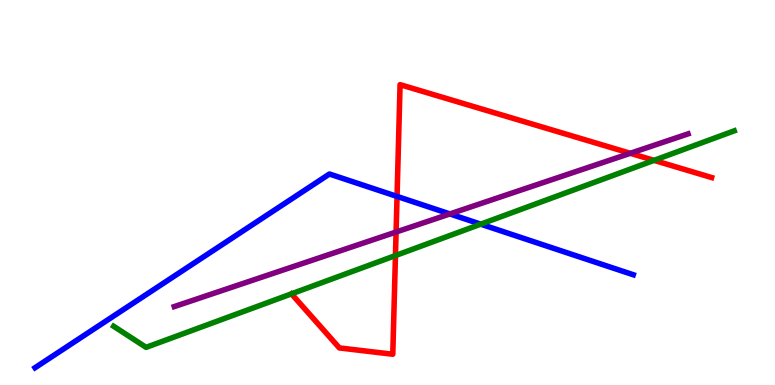[{'lines': ['blue', 'red'], 'intersections': [{'x': 5.12, 'y': 4.9}]}, {'lines': ['green', 'red'], 'intersections': [{'x': 5.1, 'y': 3.36}, {'x': 8.44, 'y': 5.83}]}, {'lines': ['purple', 'red'], 'intersections': [{'x': 5.11, 'y': 3.97}, {'x': 8.13, 'y': 6.02}]}, {'lines': ['blue', 'green'], 'intersections': [{'x': 6.2, 'y': 4.18}]}, {'lines': ['blue', 'purple'], 'intersections': [{'x': 5.8, 'y': 4.44}]}, {'lines': ['green', 'purple'], 'intersections': []}]